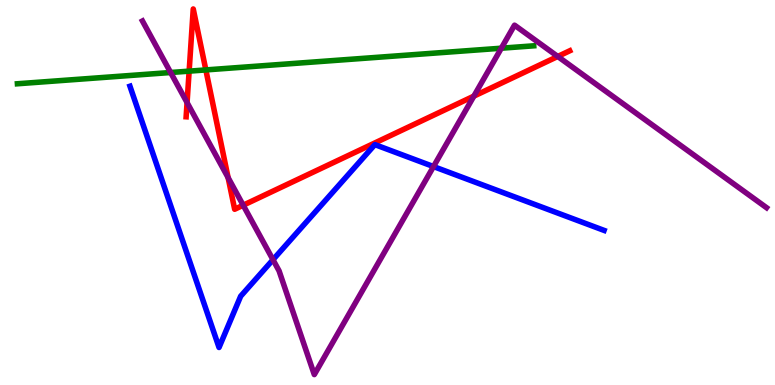[{'lines': ['blue', 'red'], 'intersections': []}, {'lines': ['green', 'red'], 'intersections': [{'x': 2.44, 'y': 8.15}, {'x': 2.66, 'y': 8.18}]}, {'lines': ['purple', 'red'], 'intersections': [{'x': 2.41, 'y': 7.34}, {'x': 2.94, 'y': 5.39}, {'x': 3.14, 'y': 4.67}, {'x': 6.11, 'y': 7.5}, {'x': 7.2, 'y': 8.53}]}, {'lines': ['blue', 'green'], 'intersections': []}, {'lines': ['blue', 'purple'], 'intersections': [{'x': 3.52, 'y': 3.25}, {'x': 5.59, 'y': 5.67}]}, {'lines': ['green', 'purple'], 'intersections': [{'x': 2.2, 'y': 8.12}, {'x': 6.47, 'y': 8.75}]}]